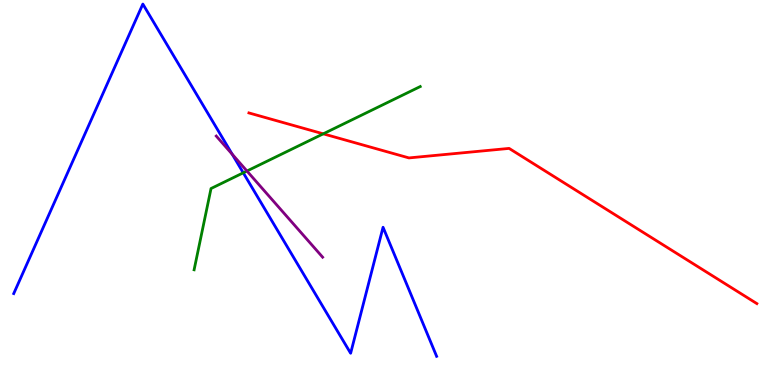[{'lines': ['blue', 'red'], 'intersections': []}, {'lines': ['green', 'red'], 'intersections': [{'x': 4.17, 'y': 6.52}]}, {'lines': ['purple', 'red'], 'intersections': []}, {'lines': ['blue', 'green'], 'intersections': [{'x': 3.14, 'y': 5.51}]}, {'lines': ['blue', 'purple'], 'intersections': [{'x': 3.0, 'y': 5.99}]}, {'lines': ['green', 'purple'], 'intersections': [{'x': 3.19, 'y': 5.56}]}]